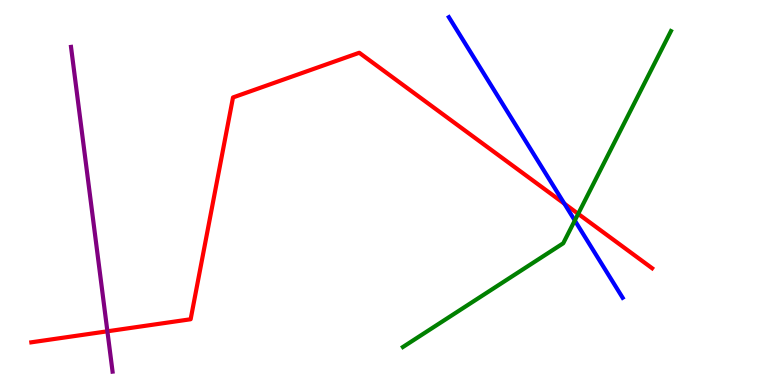[{'lines': ['blue', 'red'], 'intersections': [{'x': 7.28, 'y': 4.71}]}, {'lines': ['green', 'red'], 'intersections': [{'x': 7.46, 'y': 4.45}]}, {'lines': ['purple', 'red'], 'intersections': [{'x': 1.39, 'y': 1.39}]}, {'lines': ['blue', 'green'], 'intersections': [{'x': 7.42, 'y': 4.27}]}, {'lines': ['blue', 'purple'], 'intersections': []}, {'lines': ['green', 'purple'], 'intersections': []}]